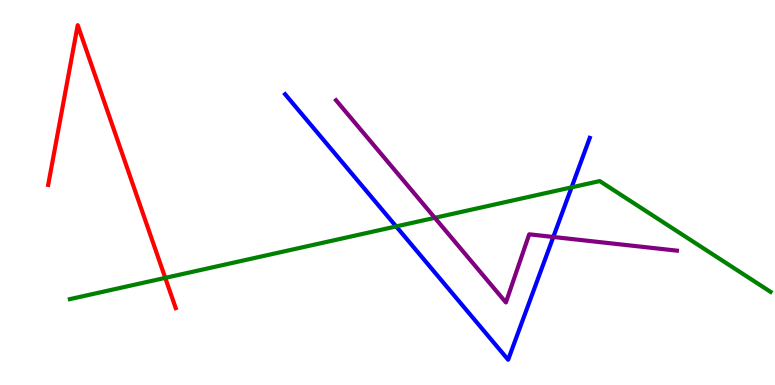[{'lines': ['blue', 'red'], 'intersections': []}, {'lines': ['green', 'red'], 'intersections': [{'x': 2.13, 'y': 2.78}]}, {'lines': ['purple', 'red'], 'intersections': []}, {'lines': ['blue', 'green'], 'intersections': [{'x': 5.11, 'y': 4.12}, {'x': 7.38, 'y': 5.13}]}, {'lines': ['blue', 'purple'], 'intersections': [{'x': 7.14, 'y': 3.84}]}, {'lines': ['green', 'purple'], 'intersections': [{'x': 5.61, 'y': 4.34}]}]